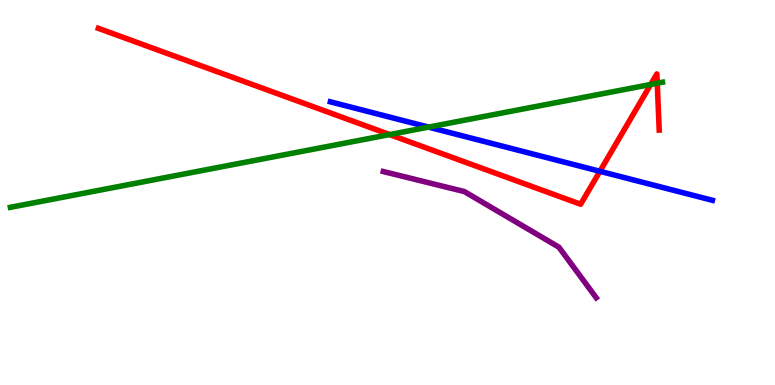[{'lines': ['blue', 'red'], 'intersections': [{'x': 7.74, 'y': 5.55}]}, {'lines': ['green', 'red'], 'intersections': [{'x': 5.03, 'y': 6.5}, {'x': 8.4, 'y': 7.81}, {'x': 8.48, 'y': 7.84}]}, {'lines': ['purple', 'red'], 'intersections': []}, {'lines': ['blue', 'green'], 'intersections': [{'x': 5.53, 'y': 6.7}]}, {'lines': ['blue', 'purple'], 'intersections': []}, {'lines': ['green', 'purple'], 'intersections': []}]